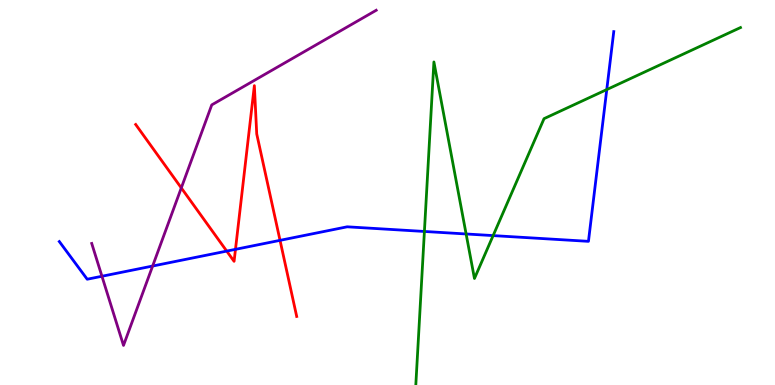[{'lines': ['blue', 'red'], 'intersections': [{'x': 2.93, 'y': 3.48}, {'x': 3.04, 'y': 3.52}, {'x': 3.61, 'y': 3.76}]}, {'lines': ['green', 'red'], 'intersections': []}, {'lines': ['purple', 'red'], 'intersections': [{'x': 2.34, 'y': 5.12}]}, {'lines': ['blue', 'green'], 'intersections': [{'x': 5.48, 'y': 3.99}, {'x': 6.01, 'y': 3.92}, {'x': 6.36, 'y': 3.88}, {'x': 7.83, 'y': 7.67}]}, {'lines': ['blue', 'purple'], 'intersections': [{'x': 1.32, 'y': 2.82}, {'x': 1.97, 'y': 3.09}]}, {'lines': ['green', 'purple'], 'intersections': []}]